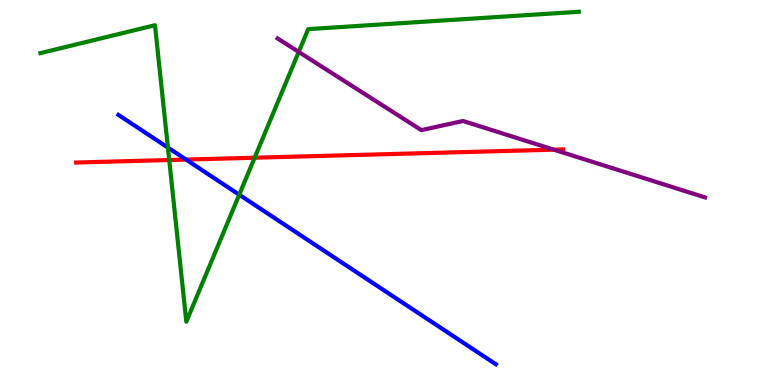[{'lines': ['blue', 'red'], 'intersections': [{'x': 2.4, 'y': 5.86}]}, {'lines': ['green', 'red'], 'intersections': [{'x': 2.18, 'y': 5.84}, {'x': 3.29, 'y': 5.9}]}, {'lines': ['purple', 'red'], 'intersections': [{'x': 7.15, 'y': 6.11}]}, {'lines': ['blue', 'green'], 'intersections': [{'x': 2.17, 'y': 6.17}, {'x': 3.09, 'y': 4.94}]}, {'lines': ['blue', 'purple'], 'intersections': []}, {'lines': ['green', 'purple'], 'intersections': [{'x': 3.85, 'y': 8.65}]}]